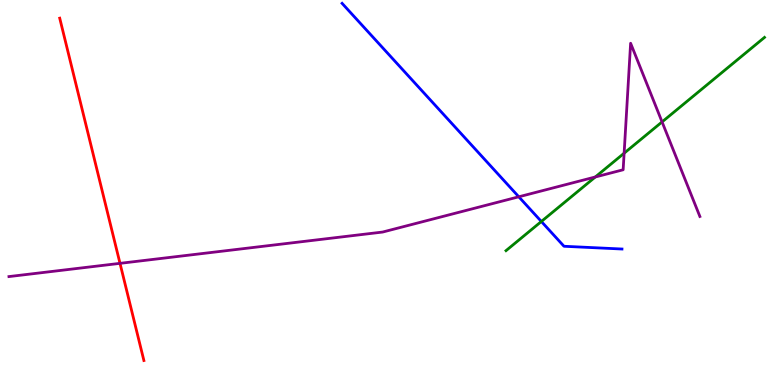[{'lines': ['blue', 'red'], 'intersections': []}, {'lines': ['green', 'red'], 'intersections': []}, {'lines': ['purple', 'red'], 'intersections': [{'x': 1.55, 'y': 3.16}]}, {'lines': ['blue', 'green'], 'intersections': [{'x': 6.99, 'y': 4.25}]}, {'lines': ['blue', 'purple'], 'intersections': [{'x': 6.69, 'y': 4.89}]}, {'lines': ['green', 'purple'], 'intersections': [{'x': 7.68, 'y': 5.4}, {'x': 8.05, 'y': 6.02}, {'x': 8.54, 'y': 6.83}]}]